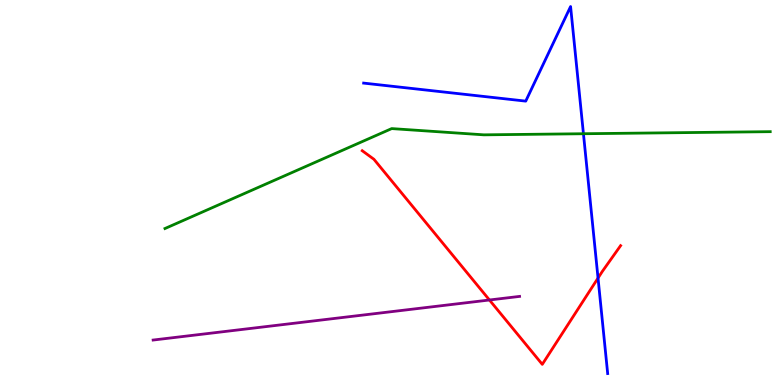[{'lines': ['blue', 'red'], 'intersections': [{'x': 7.72, 'y': 2.78}]}, {'lines': ['green', 'red'], 'intersections': []}, {'lines': ['purple', 'red'], 'intersections': [{'x': 6.32, 'y': 2.21}]}, {'lines': ['blue', 'green'], 'intersections': [{'x': 7.53, 'y': 6.53}]}, {'lines': ['blue', 'purple'], 'intersections': []}, {'lines': ['green', 'purple'], 'intersections': []}]